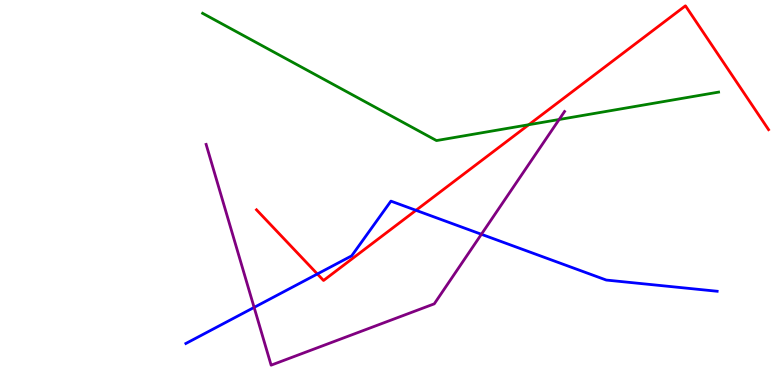[{'lines': ['blue', 'red'], 'intersections': [{'x': 4.1, 'y': 2.88}, {'x': 5.37, 'y': 4.54}]}, {'lines': ['green', 'red'], 'intersections': [{'x': 6.82, 'y': 6.76}]}, {'lines': ['purple', 'red'], 'intersections': []}, {'lines': ['blue', 'green'], 'intersections': []}, {'lines': ['blue', 'purple'], 'intersections': [{'x': 3.28, 'y': 2.02}, {'x': 6.21, 'y': 3.91}]}, {'lines': ['green', 'purple'], 'intersections': [{'x': 7.21, 'y': 6.9}]}]